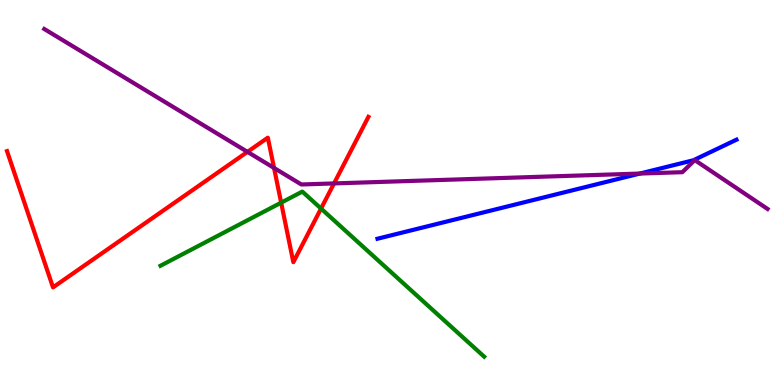[{'lines': ['blue', 'red'], 'intersections': []}, {'lines': ['green', 'red'], 'intersections': [{'x': 3.63, 'y': 4.74}, {'x': 4.14, 'y': 4.58}]}, {'lines': ['purple', 'red'], 'intersections': [{'x': 3.19, 'y': 6.06}, {'x': 3.54, 'y': 5.64}, {'x': 4.31, 'y': 5.24}]}, {'lines': ['blue', 'green'], 'intersections': []}, {'lines': ['blue', 'purple'], 'intersections': [{'x': 8.26, 'y': 5.49}]}, {'lines': ['green', 'purple'], 'intersections': []}]